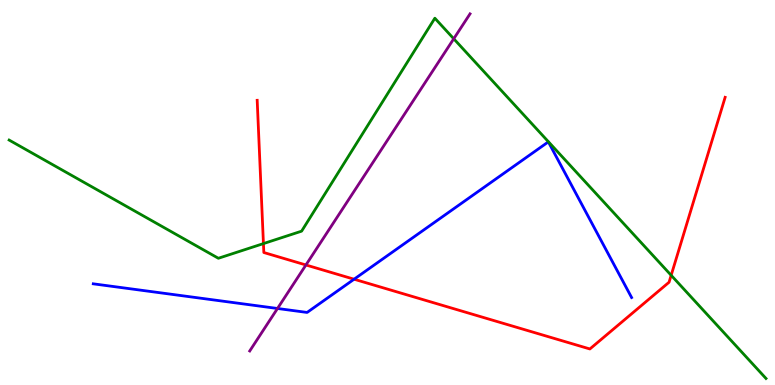[{'lines': ['blue', 'red'], 'intersections': [{'x': 4.57, 'y': 2.75}]}, {'lines': ['green', 'red'], 'intersections': [{'x': 3.4, 'y': 3.67}, {'x': 8.66, 'y': 2.85}]}, {'lines': ['purple', 'red'], 'intersections': [{'x': 3.95, 'y': 3.12}]}, {'lines': ['blue', 'green'], 'intersections': []}, {'lines': ['blue', 'purple'], 'intersections': [{'x': 3.58, 'y': 1.99}]}, {'lines': ['green', 'purple'], 'intersections': [{'x': 5.85, 'y': 8.99}]}]